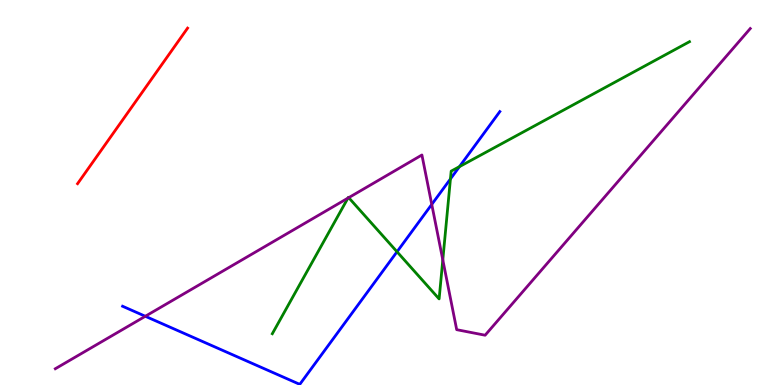[{'lines': ['blue', 'red'], 'intersections': []}, {'lines': ['green', 'red'], 'intersections': []}, {'lines': ['purple', 'red'], 'intersections': []}, {'lines': ['blue', 'green'], 'intersections': [{'x': 5.12, 'y': 3.46}, {'x': 5.81, 'y': 5.35}, {'x': 5.93, 'y': 5.67}]}, {'lines': ['blue', 'purple'], 'intersections': [{'x': 1.87, 'y': 1.79}, {'x': 5.57, 'y': 4.69}]}, {'lines': ['green', 'purple'], 'intersections': [{'x': 4.49, 'y': 4.85}, {'x': 4.5, 'y': 4.87}, {'x': 5.71, 'y': 3.25}]}]